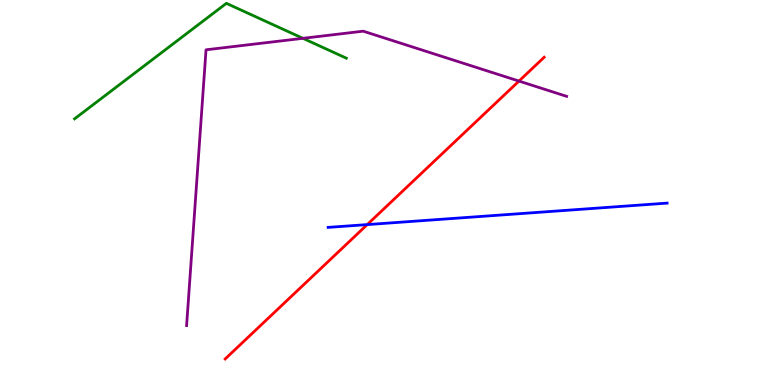[{'lines': ['blue', 'red'], 'intersections': [{'x': 4.74, 'y': 4.17}]}, {'lines': ['green', 'red'], 'intersections': []}, {'lines': ['purple', 'red'], 'intersections': [{'x': 6.7, 'y': 7.89}]}, {'lines': ['blue', 'green'], 'intersections': []}, {'lines': ['blue', 'purple'], 'intersections': []}, {'lines': ['green', 'purple'], 'intersections': [{'x': 3.91, 'y': 9.0}]}]